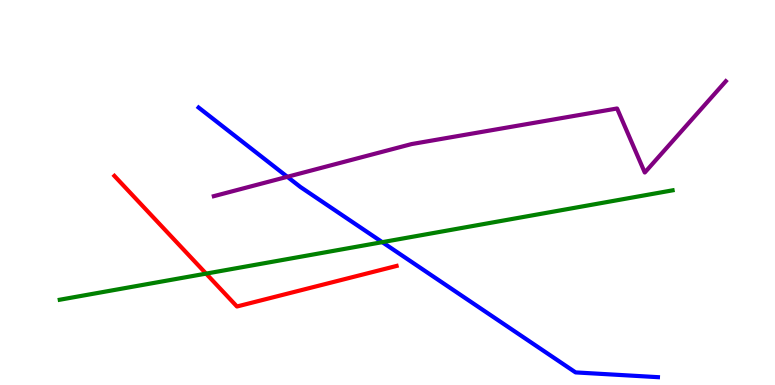[{'lines': ['blue', 'red'], 'intersections': []}, {'lines': ['green', 'red'], 'intersections': [{'x': 2.66, 'y': 2.89}]}, {'lines': ['purple', 'red'], 'intersections': []}, {'lines': ['blue', 'green'], 'intersections': [{'x': 4.93, 'y': 3.71}]}, {'lines': ['blue', 'purple'], 'intersections': [{'x': 3.71, 'y': 5.41}]}, {'lines': ['green', 'purple'], 'intersections': []}]